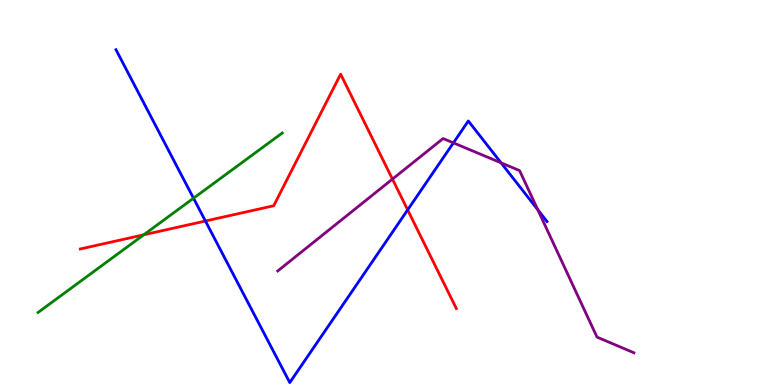[{'lines': ['blue', 'red'], 'intersections': [{'x': 2.65, 'y': 4.26}, {'x': 5.26, 'y': 4.55}]}, {'lines': ['green', 'red'], 'intersections': [{'x': 1.85, 'y': 3.9}]}, {'lines': ['purple', 'red'], 'intersections': [{'x': 5.06, 'y': 5.35}]}, {'lines': ['blue', 'green'], 'intersections': [{'x': 2.5, 'y': 4.85}]}, {'lines': ['blue', 'purple'], 'intersections': [{'x': 5.85, 'y': 6.29}, {'x': 6.47, 'y': 5.77}, {'x': 6.94, 'y': 4.55}]}, {'lines': ['green', 'purple'], 'intersections': []}]